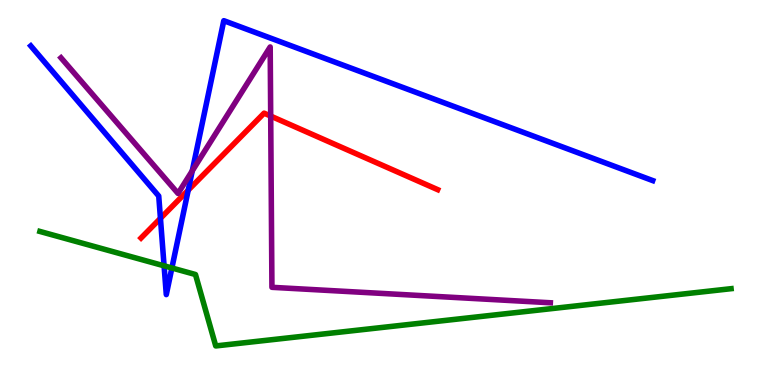[{'lines': ['blue', 'red'], 'intersections': [{'x': 2.07, 'y': 4.33}, {'x': 2.43, 'y': 5.06}]}, {'lines': ['green', 'red'], 'intersections': []}, {'lines': ['purple', 'red'], 'intersections': [{'x': 3.49, 'y': 6.98}]}, {'lines': ['blue', 'green'], 'intersections': [{'x': 2.12, 'y': 3.1}, {'x': 2.22, 'y': 3.04}]}, {'lines': ['blue', 'purple'], 'intersections': [{'x': 2.48, 'y': 5.56}]}, {'lines': ['green', 'purple'], 'intersections': []}]